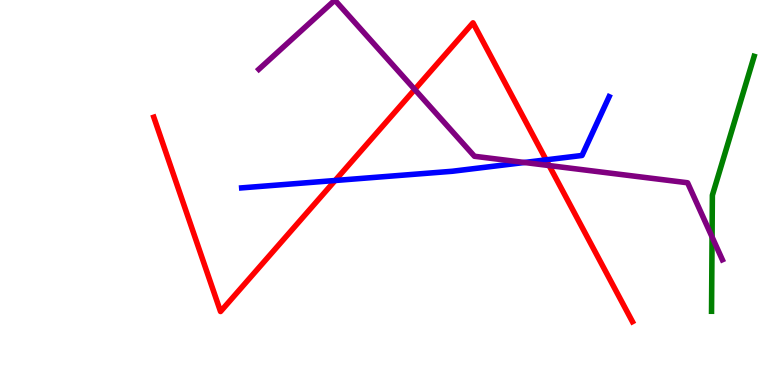[{'lines': ['blue', 'red'], 'intersections': [{'x': 4.32, 'y': 5.31}, {'x': 7.05, 'y': 5.85}]}, {'lines': ['green', 'red'], 'intersections': []}, {'lines': ['purple', 'red'], 'intersections': [{'x': 5.35, 'y': 7.68}, {'x': 7.09, 'y': 5.7}]}, {'lines': ['blue', 'green'], 'intersections': []}, {'lines': ['blue', 'purple'], 'intersections': [{'x': 6.77, 'y': 5.78}]}, {'lines': ['green', 'purple'], 'intersections': [{'x': 9.19, 'y': 3.84}]}]